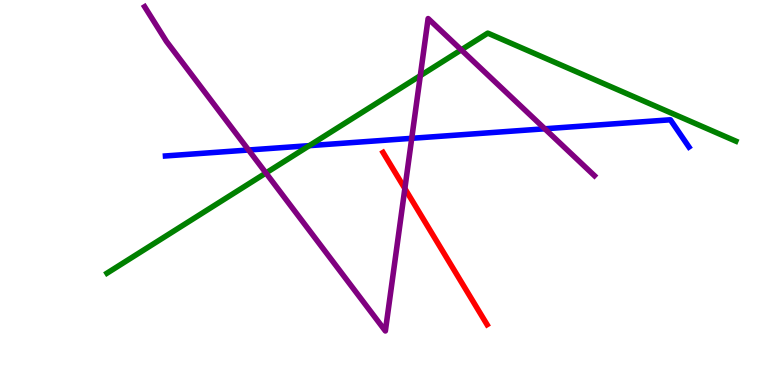[{'lines': ['blue', 'red'], 'intersections': []}, {'lines': ['green', 'red'], 'intersections': []}, {'lines': ['purple', 'red'], 'intersections': [{'x': 5.22, 'y': 5.1}]}, {'lines': ['blue', 'green'], 'intersections': [{'x': 3.99, 'y': 6.22}]}, {'lines': ['blue', 'purple'], 'intersections': [{'x': 3.21, 'y': 6.1}, {'x': 5.31, 'y': 6.41}, {'x': 7.03, 'y': 6.65}]}, {'lines': ['green', 'purple'], 'intersections': [{'x': 3.43, 'y': 5.51}, {'x': 5.42, 'y': 8.03}, {'x': 5.95, 'y': 8.7}]}]